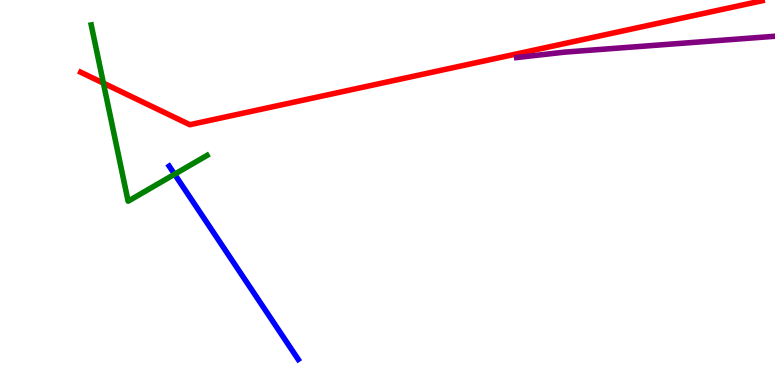[{'lines': ['blue', 'red'], 'intersections': []}, {'lines': ['green', 'red'], 'intersections': [{'x': 1.33, 'y': 7.84}]}, {'lines': ['purple', 'red'], 'intersections': []}, {'lines': ['blue', 'green'], 'intersections': [{'x': 2.25, 'y': 5.47}]}, {'lines': ['blue', 'purple'], 'intersections': []}, {'lines': ['green', 'purple'], 'intersections': []}]